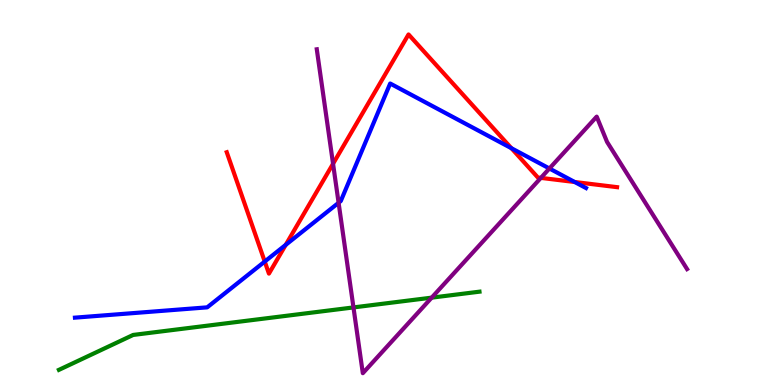[{'lines': ['blue', 'red'], 'intersections': [{'x': 3.42, 'y': 3.21}, {'x': 3.69, 'y': 3.64}, {'x': 6.6, 'y': 6.15}, {'x': 7.42, 'y': 5.27}]}, {'lines': ['green', 'red'], 'intersections': []}, {'lines': ['purple', 'red'], 'intersections': [{'x': 4.3, 'y': 5.75}, {'x': 6.98, 'y': 5.38}]}, {'lines': ['blue', 'green'], 'intersections': []}, {'lines': ['blue', 'purple'], 'intersections': [{'x': 4.37, 'y': 4.73}, {'x': 7.09, 'y': 5.62}]}, {'lines': ['green', 'purple'], 'intersections': [{'x': 4.56, 'y': 2.02}, {'x': 5.57, 'y': 2.27}]}]